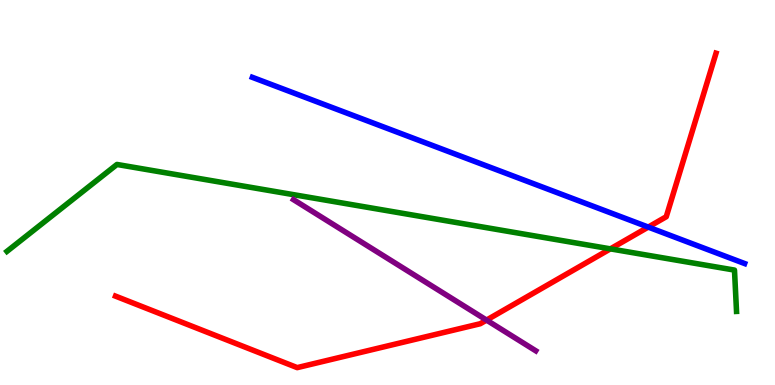[{'lines': ['blue', 'red'], 'intersections': [{'x': 8.36, 'y': 4.1}]}, {'lines': ['green', 'red'], 'intersections': [{'x': 7.88, 'y': 3.54}]}, {'lines': ['purple', 'red'], 'intersections': [{'x': 6.28, 'y': 1.69}]}, {'lines': ['blue', 'green'], 'intersections': []}, {'lines': ['blue', 'purple'], 'intersections': []}, {'lines': ['green', 'purple'], 'intersections': []}]